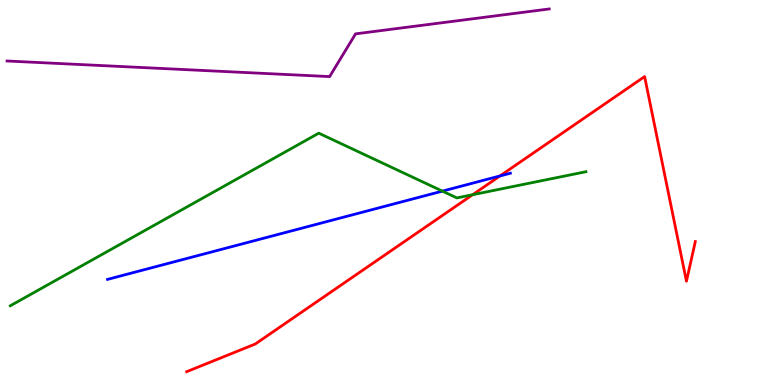[{'lines': ['blue', 'red'], 'intersections': [{'x': 6.45, 'y': 5.43}]}, {'lines': ['green', 'red'], 'intersections': [{'x': 6.1, 'y': 4.94}]}, {'lines': ['purple', 'red'], 'intersections': []}, {'lines': ['blue', 'green'], 'intersections': [{'x': 5.71, 'y': 5.04}]}, {'lines': ['blue', 'purple'], 'intersections': []}, {'lines': ['green', 'purple'], 'intersections': []}]